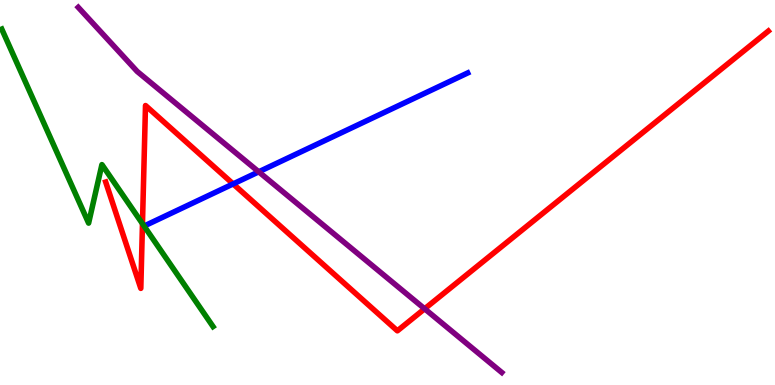[{'lines': ['blue', 'red'], 'intersections': [{'x': 3.01, 'y': 5.22}]}, {'lines': ['green', 'red'], 'intersections': [{'x': 1.84, 'y': 4.19}]}, {'lines': ['purple', 'red'], 'intersections': [{'x': 5.48, 'y': 1.98}]}, {'lines': ['blue', 'green'], 'intersections': []}, {'lines': ['blue', 'purple'], 'intersections': [{'x': 3.34, 'y': 5.54}]}, {'lines': ['green', 'purple'], 'intersections': []}]